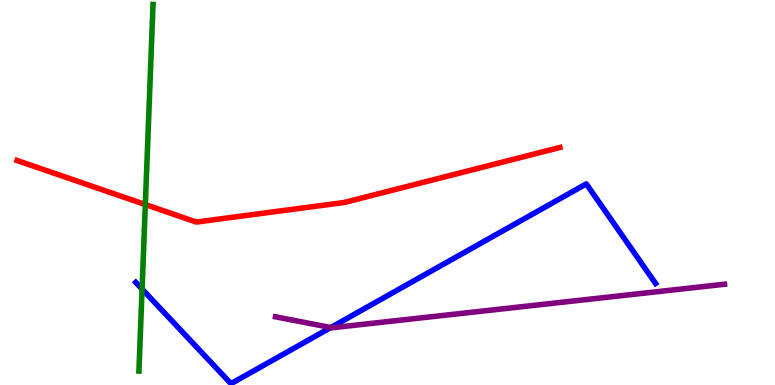[{'lines': ['blue', 'red'], 'intersections': []}, {'lines': ['green', 'red'], 'intersections': [{'x': 1.88, 'y': 4.69}]}, {'lines': ['purple', 'red'], 'intersections': []}, {'lines': ['blue', 'green'], 'intersections': [{'x': 1.83, 'y': 2.49}]}, {'lines': ['blue', 'purple'], 'intersections': [{'x': 4.27, 'y': 1.49}]}, {'lines': ['green', 'purple'], 'intersections': []}]